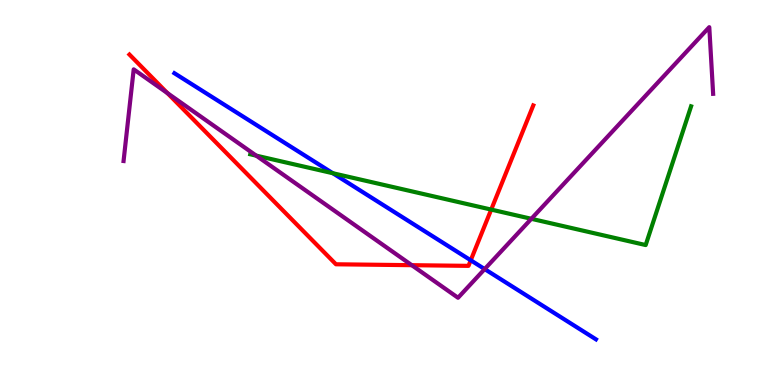[{'lines': ['blue', 'red'], 'intersections': [{'x': 6.07, 'y': 3.24}]}, {'lines': ['green', 'red'], 'intersections': [{'x': 6.34, 'y': 4.56}]}, {'lines': ['purple', 'red'], 'intersections': [{'x': 2.16, 'y': 7.58}, {'x': 5.31, 'y': 3.11}]}, {'lines': ['blue', 'green'], 'intersections': [{'x': 4.29, 'y': 5.5}]}, {'lines': ['blue', 'purple'], 'intersections': [{'x': 6.25, 'y': 3.01}]}, {'lines': ['green', 'purple'], 'intersections': [{'x': 3.31, 'y': 5.96}, {'x': 6.86, 'y': 4.32}]}]